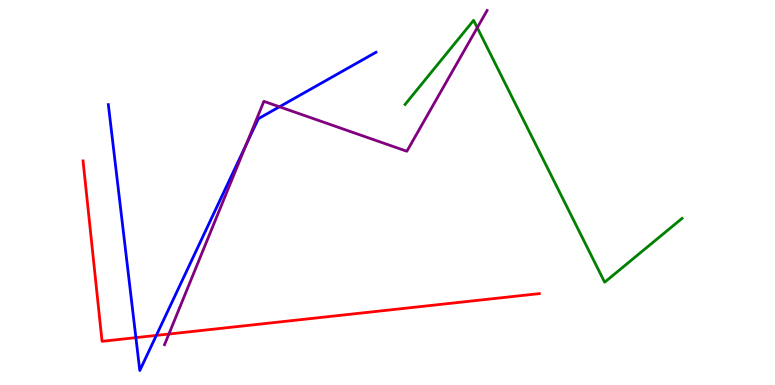[{'lines': ['blue', 'red'], 'intersections': [{'x': 1.75, 'y': 1.23}, {'x': 2.02, 'y': 1.29}]}, {'lines': ['green', 'red'], 'intersections': []}, {'lines': ['purple', 'red'], 'intersections': [{'x': 2.18, 'y': 1.32}]}, {'lines': ['blue', 'green'], 'intersections': []}, {'lines': ['blue', 'purple'], 'intersections': [{'x': 3.18, 'y': 6.25}, {'x': 3.61, 'y': 7.23}]}, {'lines': ['green', 'purple'], 'intersections': [{'x': 6.16, 'y': 9.28}]}]